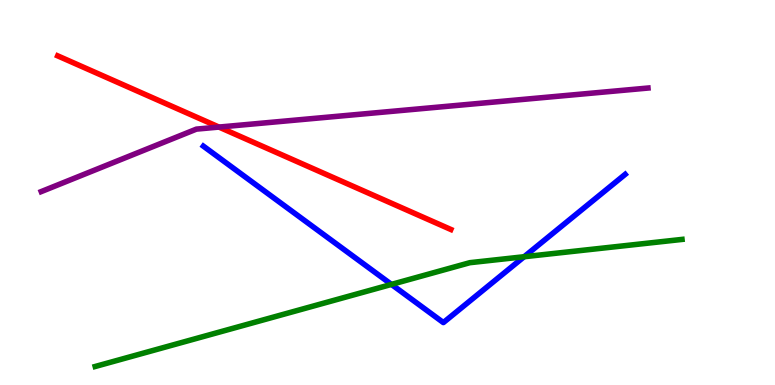[{'lines': ['blue', 'red'], 'intersections': []}, {'lines': ['green', 'red'], 'intersections': []}, {'lines': ['purple', 'red'], 'intersections': [{'x': 2.83, 'y': 6.7}]}, {'lines': ['blue', 'green'], 'intersections': [{'x': 5.05, 'y': 2.61}, {'x': 6.76, 'y': 3.33}]}, {'lines': ['blue', 'purple'], 'intersections': []}, {'lines': ['green', 'purple'], 'intersections': []}]